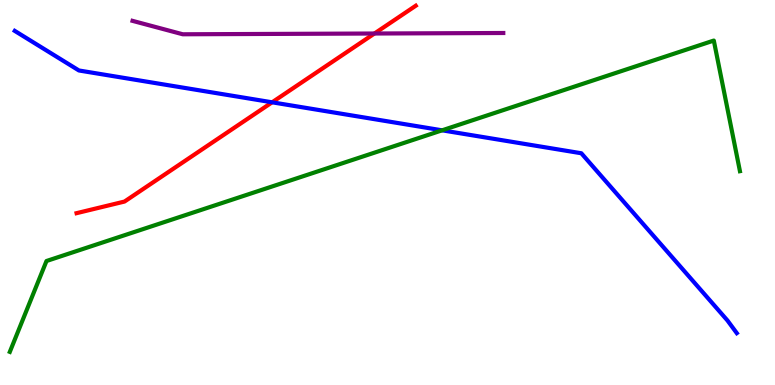[{'lines': ['blue', 'red'], 'intersections': [{'x': 3.51, 'y': 7.34}]}, {'lines': ['green', 'red'], 'intersections': []}, {'lines': ['purple', 'red'], 'intersections': [{'x': 4.83, 'y': 9.13}]}, {'lines': ['blue', 'green'], 'intersections': [{'x': 5.7, 'y': 6.62}]}, {'lines': ['blue', 'purple'], 'intersections': []}, {'lines': ['green', 'purple'], 'intersections': []}]